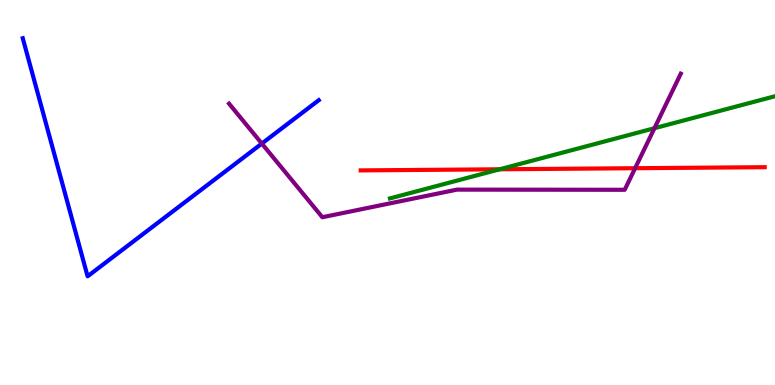[{'lines': ['blue', 'red'], 'intersections': []}, {'lines': ['green', 'red'], 'intersections': [{'x': 6.45, 'y': 5.6}]}, {'lines': ['purple', 'red'], 'intersections': [{'x': 8.2, 'y': 5.63}]}, {'lines': ['blue', 'green'], 'intersections': []}, {'lines': ['blue', 'purple'], 'intersections': [{'x': 3.38, 'y': 6.27}]}, {'lines': ['green', 'purple'], 'intersections': [{'x': 8.44, 'y': 6.67}]}]